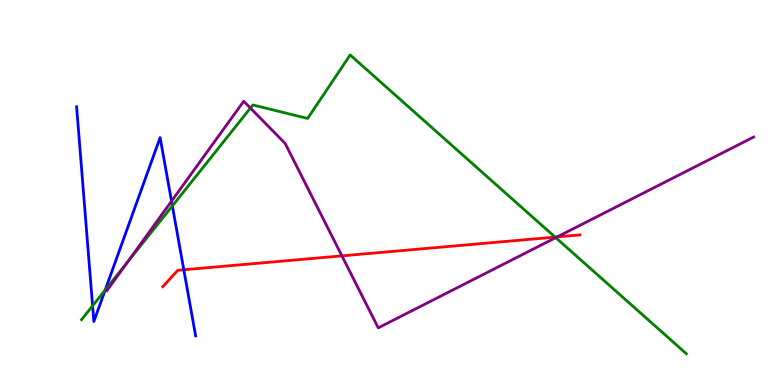[{'lines': ['blue', 'red'], 'intersections': [{'x': 2.37, 'y': 2.99}]}, {'lines': ['green', 'red'], 'intersections': [{'x': 7.16, 'y': 3.84}]}, {'lines': ['purple', 'red'], 'intersections': [{'x': 4.41, 'y': 3.35}, {'x': 7.19, 'y': 3.85}]}, {'lines': ['blue', 'green'], 'intersections': [{'x': 1.19, 'y': 2.06}, {'x': 1.36, 'y': 2.47}, {'x': 2.22, 'y': 4.65}]}, {'lines': ['blue', 'purple'], 'intersections': [{'x': 2.21, 'y': 4.77}]}, {'lines': ['green', 'purple'], 'intersections': [{'x': 1.65, 'y': 3.2}, {'x': 3.23, 'y': 7.19}, {'x': 7.17, 'y': 3.83}]}]